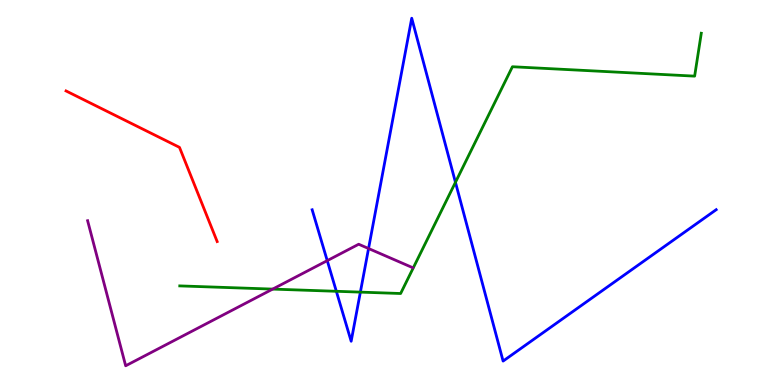[{'lines': ['blue', 'red'], 'intersections': []}, {'lines': ['green', 'red'], 'intersections': []}, {'lines': ['purple', 'red'], 'intersections': []}, {'lines': ['blue', 'green'], 'intersections': [{'x': 4.34, 'y': 2.43}, {'x': 4.65, 'y': 2.41}, {'x': 5.88, 'y': 5.26}]}, {'lines': ['blue', 'purple'], 'intersections': [{'x': 4.22, 'y': 3.23}, {'x': 4.76, 'y': 3.55}]}, {'lines': ['green', 'purple'], 'intersections': [{'x': 3.52, 'y': 2.49}]}]